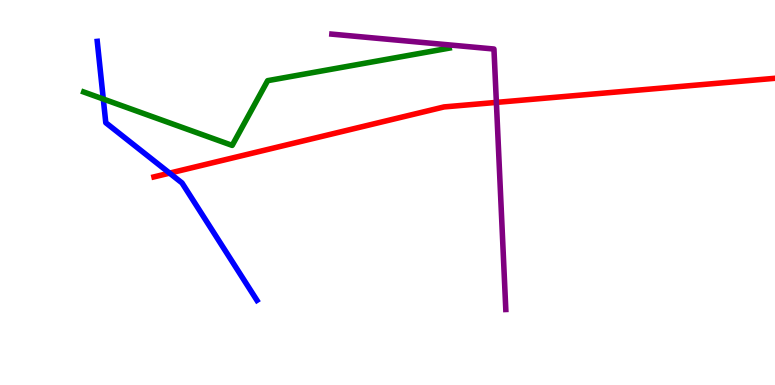[{'lines': ['blue', 'red'], 'intersections': [{'x': 2.19, 'y': 5.5}]}, {'lines': ['green', 'red'], 'intersections': []}, {'lines': ['purple', 'red'], 'intersections': [{'x': 6.4, 'y': 7.34}]}, {'lines': ['blue', 'green'], 'intersections': [{'x': 1.33, 'y': 7.43}]}, {'lines': ['blue', 'purple'], 'intersections': []}, {'lines': ['green', 'purple'], 'intersections': []}]